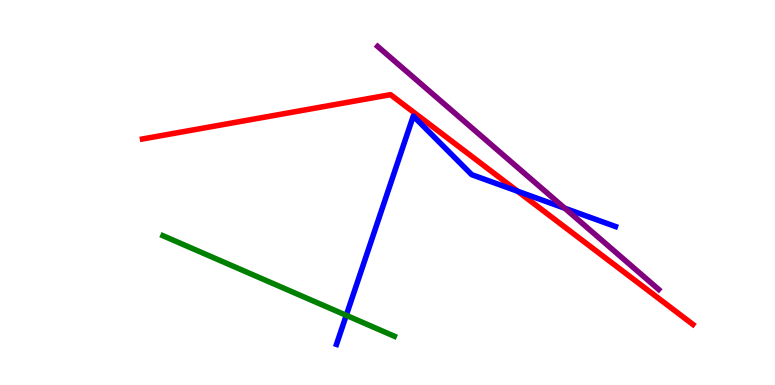[{'lines': ['blue', 'red'], 'intersections': [{'x': 6.68, 'y': 5.03}]}, {'lines': ['green', 'red'], 'intersections': []}, {'lines': ['purple', 'red'], 'intersections': []}, {'lines': ['blue', 'green'], 'intersections': [{'x': 4.47, 'y': 1.81}]}, {'lines': ['blue', 'purple'], 'intersections': [{'x': 7.29, 'y': 4.59}]}, {'lines': ['green', 'purple'], 'intersections': []}]